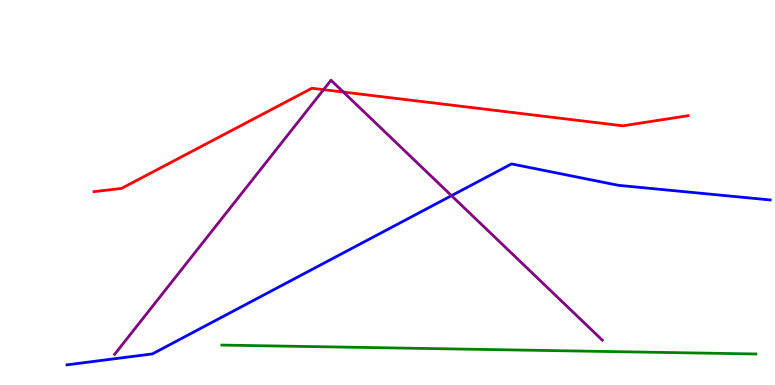[{'lines': ['blue', 'red'], 'intersections': []}, {'lines': ['green', 'red'], 'intersections': []}, {'lines': ['purple', 'red'], 'intersections': [{'x': 4.18, 'y': 7.67}, {'x': 4.43, 'y': 7.61}]}, {'lines': ['blue', 'green'], 'intersections': []}, {'lines': ['blue', 'purple'], 'intersections': [{'x': 5.83, 'y': 4.92}]}, {'lines': ['green', 'purple'], 'intersections': []}]